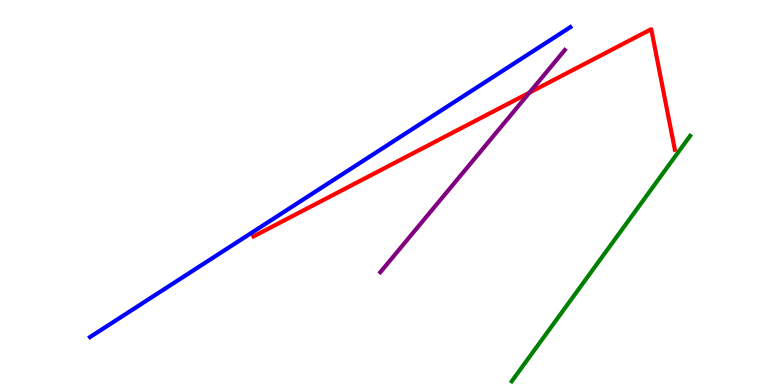[{'lines': ['blue', 'red'], 'intersections': []}, {'lines': ['green', 'red'], 'intersections': []}, {'lines': ['purple', 'red'], 'intersections': [{'x': 6.83, 'y': 7.59}]}, {'lines': ['blue', 'green'], 'intersections': []}, {'lines': ['blue', 'purple'], 'intersections': []}, {'lines': ['green', 'purple'], 'intersections': []}]